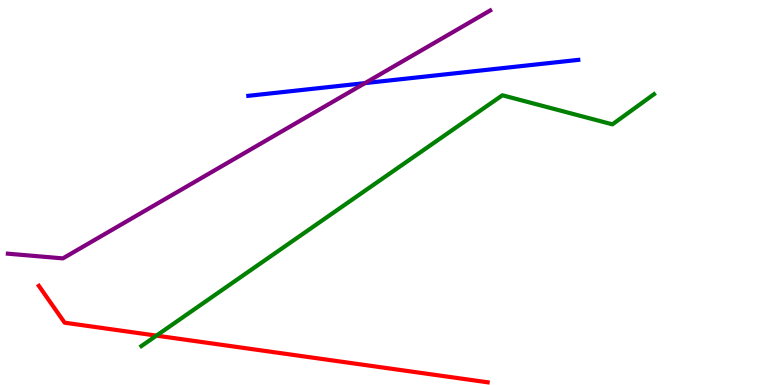[{'lines': ['blue', 'red'], 'intersections': []}, {'lines': ['green', 'red'], 'intersections': [{'x': 2.02, 'y': 1.28}]}, {'lines': ['purple', 'red'], 'intersections': []}, {'lines': ['blue', 'green'], 'intersections': []}, {'lines': ['blue', 'purple'], 'intersections': [{'x': 4.71, 'y': 7.84}]}, {'lines': ['green', 'purple'], 'intersections': []}]